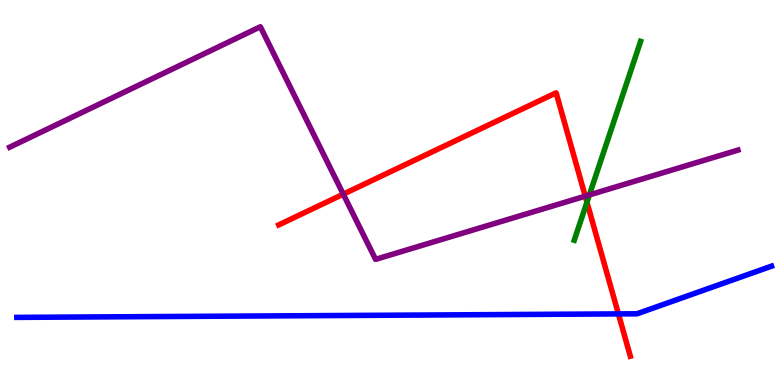[{'lines': ['blue', 'red'], 'intersections': [{'x': 7.98, 'y': 1.85}]}, {'lines': ['green', 'red'], 'intersections': [{'x': 7.57, 'y': 4.75}]}, {'lines': ['purple', 'red'], 'intersections': [{'x': 4.43, 'y': 4.96}, {'x': 7.55, 'y': 4.9}]}, {'lines': ['blue', 'green'], 'intersections': []}, {'lines': ['blue', 'purple'], 'intersections': []}, {'lines': ['green', 'purple'], 'intersections': [{'x': 7.6, 'y': 4.94}]}]